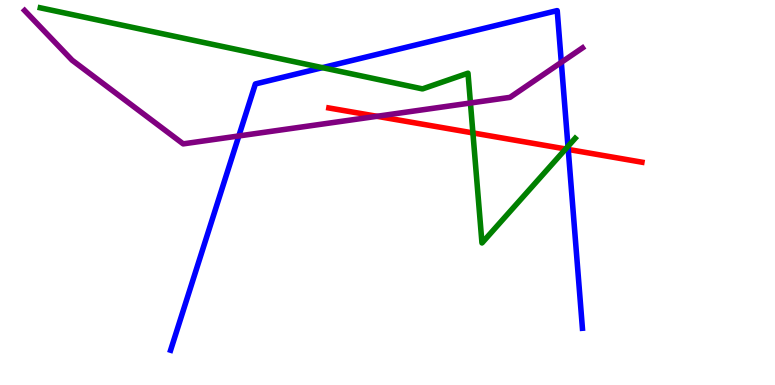[{'lines': ['blue', 'red'], 'intersections': [{'x': 7.33, 'y': 6.12}]}, {'lines': ['green', 'red'], 'intersections': [{'x': 6.1, 'y': 6.55}, {'x': 7.3, 'y': 6.13}]}, {'lines': ['purple', 'red'], 'intersections': [{'x': 4.86, 'y': 6.98}]}, {'lines': ['blue', 'green'], 'intersections': [{'x': 4.16, 'y': 8.24}, {'x': 7.33, 'y': 6.2}]}, {'lines': ['blue', 'purple'], 'intersections': [{'x': 3.08, 'y': 6.47}, {'x': 7.24, 'y': 8.38}]}, {'lines': ['green', 'purple'], 'intersections': [{'x': 6.07, 'y': 7.32}]}]